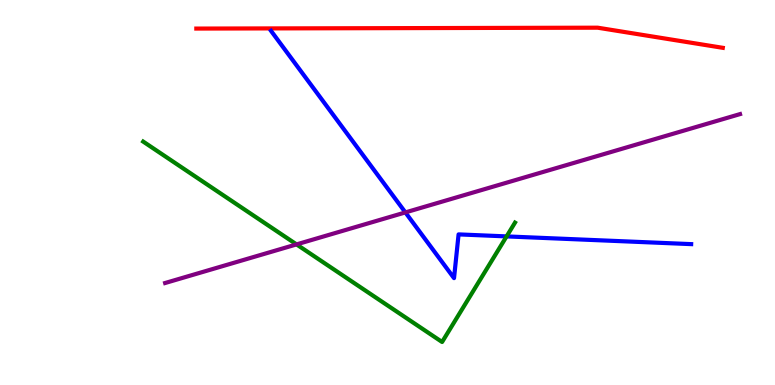[{'lines': ['blue', 'red'], 'intersections': []}, {'lines': ['green', 'red'], 'intersections': []}, {'lines': ['purple', 'red'], 'intersections': []}, {'lines': ['blue', 'green'], 'intersections': [{'x': 6.54, 'y': 3.86}]}, {'lines': ['blue', 'purple'], 'intersections': [{'x': 5.23, 'y': 4.48}]}, {'lines': ['green', 'purple'], 'intersections': [{'x': 3.83, 'y': 3.65}]}]